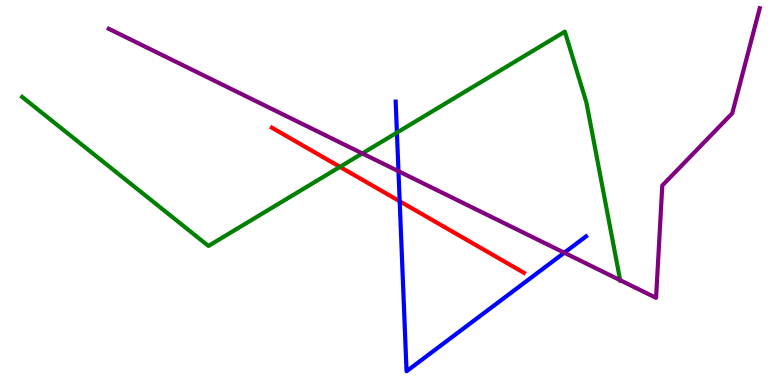[{'lines': ['blue', 'red'], 'intersections': [{'x': 5.16, 'y': 4.77}]}, {'lines': ['green', 'red'], 'intersections': [{'x': 4.39, 'y': 5.67}]}, {'lines': ['purple', 'red'], 'intersections': []}, {'lines': ['blue', 'green'], 'intersections': [{'x': 5.12, 'y': 6.56}]}, {'lines': ['blue', 'purple'], 'intersections': [{'x': 5.14, 'y': 5.55}, {'x': 7.28, 'y': 3.44}]}, {'lines': ['green', 'purple'], 'intersections': [{'x': 4.67, 'y': 6.01}, {'x': 8.0, 'y': 2.72}]}]